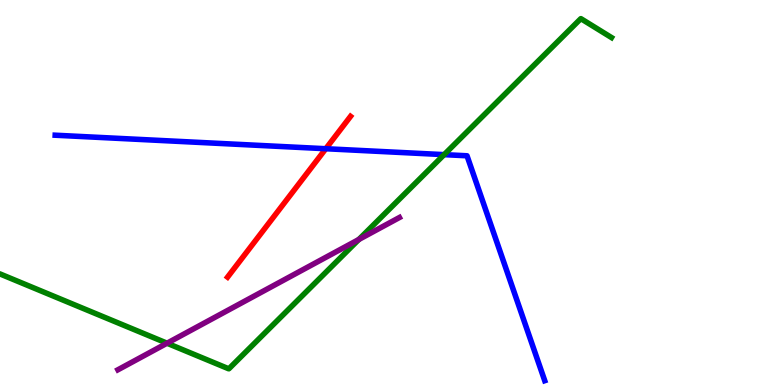[{'lines': ['blue', 'red'], 'intersections': [{'x': 4.2, 'y': 6.14}]}, {'lines': ['green', 'red'], 'intersections': []}, {'lines': ['purple', 'red'], 'intersections': []}, {'lines': ['blue', 'green'], 'intersections': [{'x': 5.73, 'y': 5.98}]}, {'lines': ['blue', 'purple'], 'intersections': []}, {'lines': ['green', 'purple'], 'intersections': [{'x': 2.16, 'y': 1.09}, {'x': 4.63, 'y': 3.78}]}]